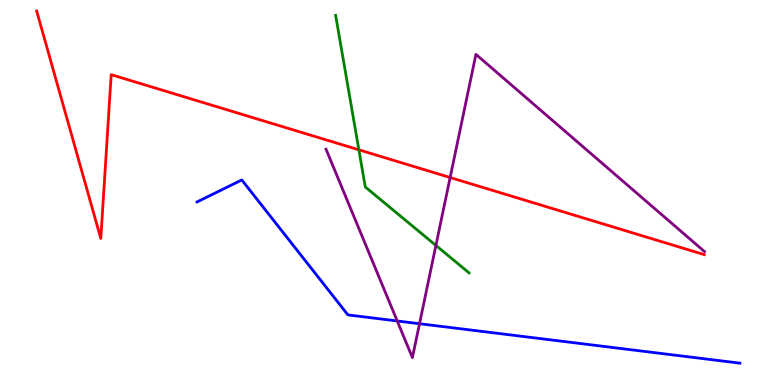[{'lines': ['blue', 'red'], 'intersections': []}, {'lines': ['green', 'red'], 'intersections': [{'x': 4.63, 'y': 6.11}]}, {'lines': ['purple', 'red'], 'intersections': [{'x': 5.81, 'y': 5.39}]}, {'lines': ['blue', 'green'], 'intersections': []}, {'lines': ['blue', 'purple'], 'intersections': [{'x': 5.13, 'y': 1.66}, {'x': 5.41, 'y': 1.59}]}, {'lines': ['green', 'purple'], 'intersections': [{'x': 5.62, 'y': 3.63}]}]